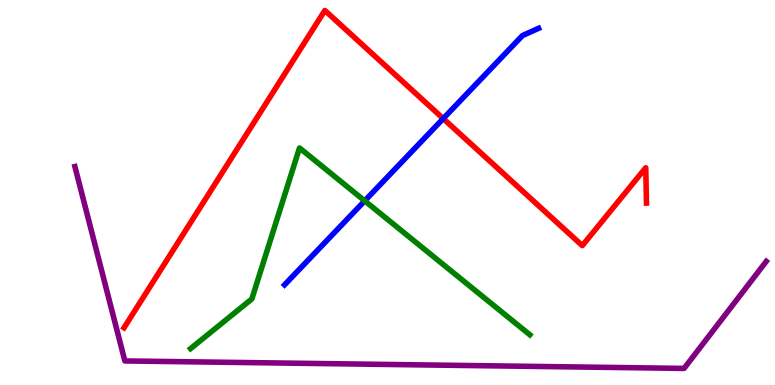[{'lines': ['blue', 'red'], 'intersections': [{'x': 5.72, 'y': 6.92}]}, {'lines': ['green', 'red'], 'intersections': []}, {'lines': ['purple', 'red'], 'intersections': []}, {'lines': ['blue', 'green'], 'intersections': [{'x': 4.71, 'y': 4.78}]}, {'lines': ['blue', 'purple'], 'intersections': []}, {'lines': ['green', 'purple'], 'intersections': []}]